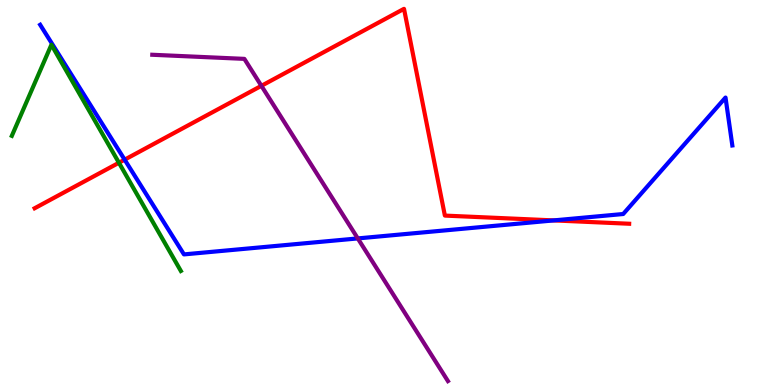[{'lines': ['blue', 'red'], 'intersections': [{'x': 1.61, 'y': 5.85}, {'x': 7.14, 'y': 4.28}]}, {'lines': ['green', 'red'], 'intersections': [{'x': 1.53, 'y': 5.77}]}, {'lines': ['purple', 'red'], 'intersections': [{'x': 3.37, 'y': 7.77}]}, {'lines': ['blue', 'green'], 'intersections': []}, {'lines': ['blue', 'purple'], 'intersections': [{'x': 4.62, 'y': 3.81}]}, {'lines': ['green', 'purple'], 'intersections': []}]